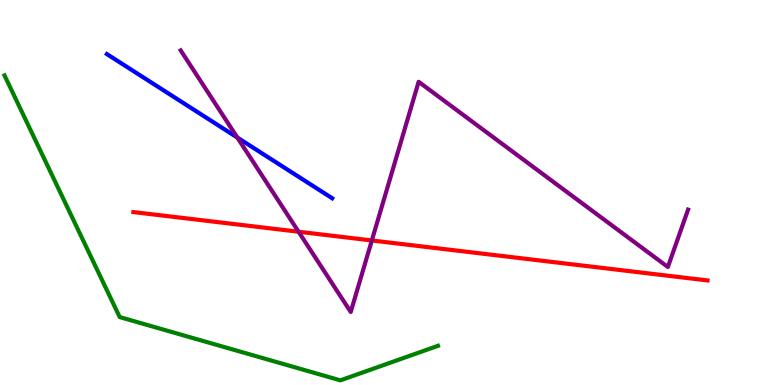[{'lines': ['blue', 'red'], 'intersections': []}, {'lines': ['green', 'red'], 'intersections': []}, {'lines': ['purple', 'red'], 'intersections': [{'x': 3.85, 'y': 3.98}, {'x': 4.8, 'y': 3.75}]}, {'lines': ['blue', 'green'], 'intersections': []}, {'lines': ['blue', 'purple'], 'intersections': [{'x': 3.06, 'y': 6.43}]}, {'lines': ['green', 'purple'], 'intersections': []}]